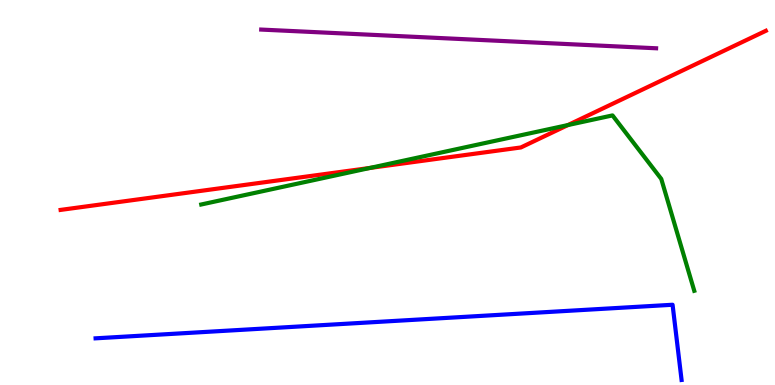[{'lines': ['blue', 'red'], 'intersections': []}, {'lines': ['green', 'red'], 'intersections': [{'x': 4.78, 'y': 5.64}, {'x': 7.33, 'y': 6.75}]}, {'lines': ['purple', 'red'], 'intersections': []}, {'lines': ['blue', 'green'], 'intersections': []}, {'lines': ['blue', 'purple'], 'intersections': []}, {'lines': ['green', 'purple'], 'intersections': []}]